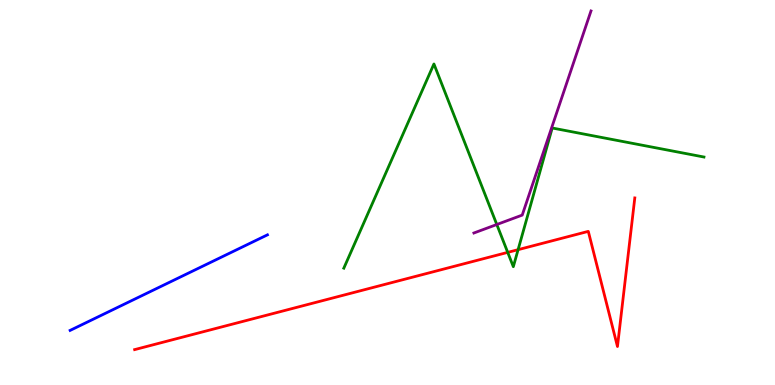[{'lines': ['blue', 'red'], 'intersections': []}, {'lines': ['green', 'red'], 'intersections': [{'x': 6.55, 'y': 3.44}, {'x': 6.69, 'y': 3.52}]}, {'lines': ['purple', 'red'], 'intersections': []}, {'lines': ['blue', 'green'], 'intersections': []}, {'lines': ['blue', 'purple'], 'intersections': []}, {'lines': ['green', 'purple'], 'intersections': [{'x': 6.41, 'y': 4.17}]}]